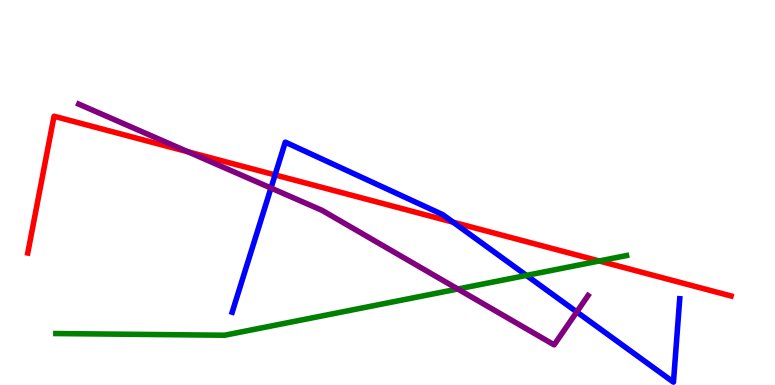[{'lines': ['blue', 'red'], 'intersections': [{'x': 3.55, 'y': 5.46}, {'x': 5.85, 'y': 4.23}]}, {'lines': ['green', 'red'], 'intersections': [{'x': 7.73, 'y': 3.22}]}, {'lines': ['purple', 'red'], 'intersections': [{'x': 2.43, 'y': 6.06}]}, {'lines': ['blue', 'green'], 'intersections': [{'x': 6.79, 'y': 2.85}]}, {'lines': ['blue', 'purple'], 'intersections': [{'x': 3.5, 'y': 5.12}, {'x': 7.44, 'y': 1.9}]}, {'lines': ['green', 'purple'], 'intersections': [{'x': 5.91, 'y': 2.49}]}]